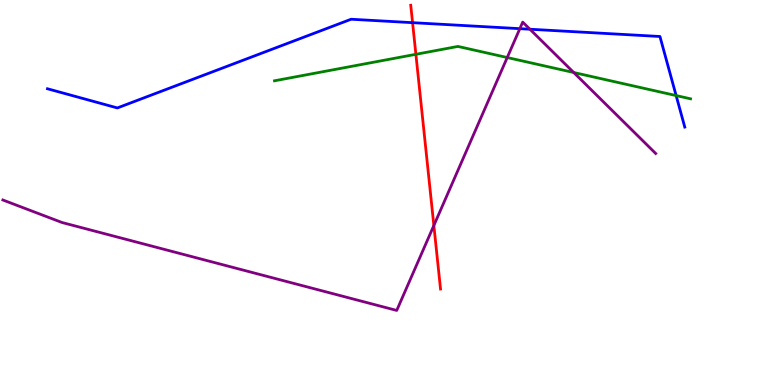[{'lines': ['blue', 'red'], 'intersections': [{'x': 5.32, 'y': 9.41}]}, {'lines': ['green', 'red'], 'intersections': [{'x': 5.37, 'y': 8.59}]}, {'lines': ['purple', 'red'], 'intersections': [{'x': 5.6, 'y': 4.14}]}, {'lines': ['blue', 'green'], 'intersections': [{'x': 8.72, 'y': 7.52}]}, {'lines': ['blue', 'purple'], 'intersections': [{'x': 6.71, 'y': 9.26}, {'x': 6.84, 'y': 9.24}]}, {'lines': ['green', 'purple'], 'intersections': [{'x': 6.54, 'y': 8.51}, {'x': 7.4, 'y': 8.12}]}]